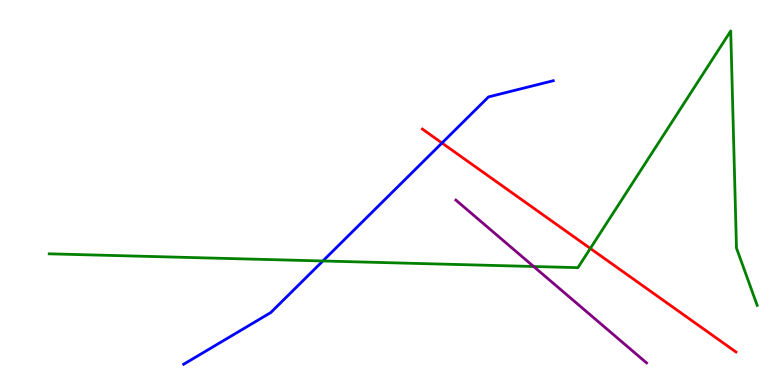[{'lines': ['blue', 'red'], 'intersections': [{'x': 5.7, 'y': 6.29}]}, {'lines': ['green', 'red'], 'intersections': [{'x': 7.62, 'y': 3.55}]}, {'lines': ['purple', 'red'], 'intersections': []}, {'lines': ['blue', 'green'], 'intersections': [{'x': 4.17, 'y': 3.22}]}, {'lines': ['blue', 'purple'], 'intersections': []}, {'lines': ['green', 'purple'], 'intersections': [{'x': 6.89, 'y': 3.08}]}]